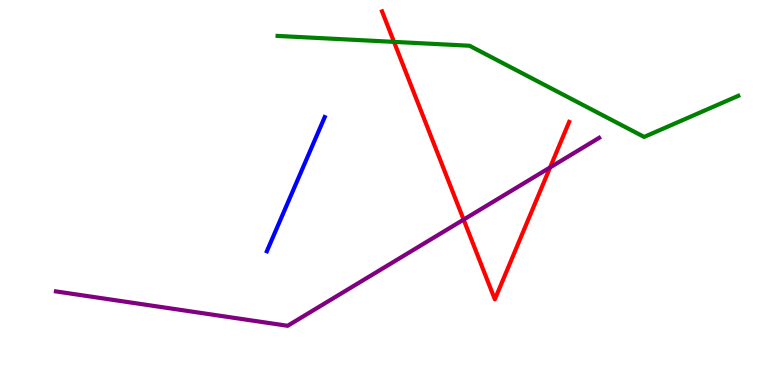[{'lines': ['blue', 'red'], 'intersections': []}, {'lines': ['green', 'red'], 'intersections': [{'x': 5.08, 'y': 8.91}]}, {'lines': ['purple', 'red'], 'intersections': [{'x': 5.98, 'y': 4.3}, {'x': 7.1, 'y': 5.65}]}, {'lines': ['blue', 'green'], 'intersections': []}, {'lines': ['blue', 'purple'], 'intersections': []}, {'lines': ['green', 'purple'], 'intersections': []}]